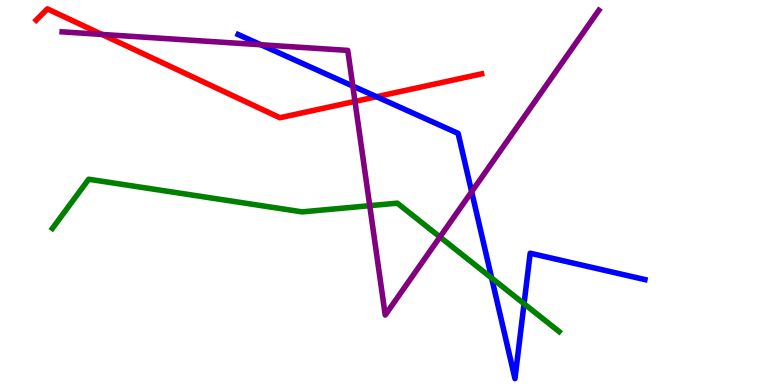[{'lines': ['blue', 'red'], 'intersections': [{'x': 4.86, 'y': 7.49}]}, {'lines': ['green', 'red'], 'intersections': []}, {'lines': ['purple', 'red'], 'intersections': [{'x': 1.32, 'y': 9.11}, {'x': 4.58, 'y': 7.37}]}, {'lines': ['blue', 'green'], 'intersections': [{'x': 6.34, 'y': 2.78}, {'x': 6.76, 'y': 2.11}]}, {'lines': ['blue', 'purple'], 'intersections': [{'x': 3.37, 'y': 8.84}, {'x': 4.55, 'y': 7.76}, {'x': 6.09, 'y': 5.02}]}, {'lines': ['green', 'purple'], 'intersections': [{'x': 4.77, 'y': 4.66}, {'x': 5.68, 'y': 3.84}]}]